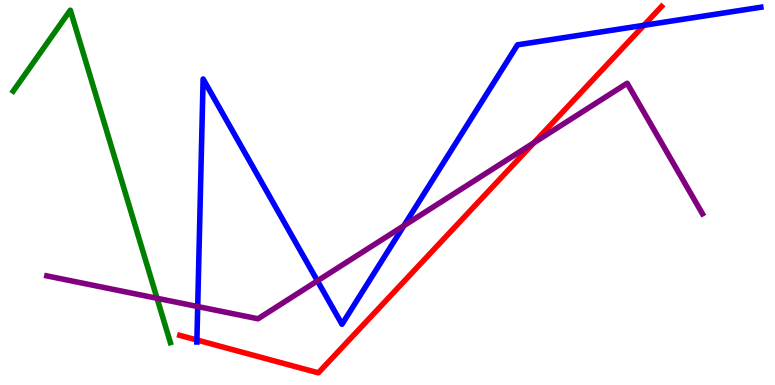[{'lines': ['blue', 'red'], 'intersections': [{'x': 2.54, 'y': 1.17}, {'x': 8.31, 'y': 9.34}]}, {'lines': ['green', 'red'], 'intersections': []}, {'lines': ['purple', 'red'], 'intersections': [{'x': 6.89, 'y': 6.29}]}, {'lines': ['blue', 'green'], 'intersections': []}, {'lines': ['blue', 'purple'], 'intersections': [{'x': 2.55, 'y': 2.04}, {'x': 4.1, 'y': 2.7}, {'x': 5.21, 'y': 4.14}]}, {'lines': ['green', 'purple'], 'intersections': [{'x': 2.03, 'y': 2.25}]}]